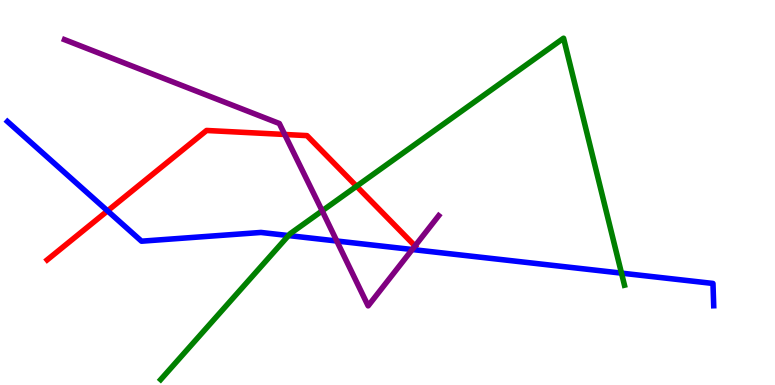[{'lines': ['blue', 'red'], 'intersections': [{'x': 1.39, 'y': 4.52}]}, {'lines': ['green', 'red'], 'intersections': [{'x': 4.6, 'y': 5.16}]}, {'lines': ['purple', 'red'], 'intersections': [{'x': 3.67, 'y': 6.51}, {'x': 5.36, 'y': 3.61}]}, {'lines': ['blue', 'green'], 'intersections': [{'x': 3.72, 'y': 3.88}, {'x': 8.02, 'y': 2.91}]}, {'lines': ['blue', 'purple'], 'intersections': [{'x': 4.35, 'y': 3.74}, {'x': 5.32, 'y': 3.52}]}, {'lines': ['green', 'purple'], 'intersections': [{'x': 4.16, 'y': 4.52}]}]